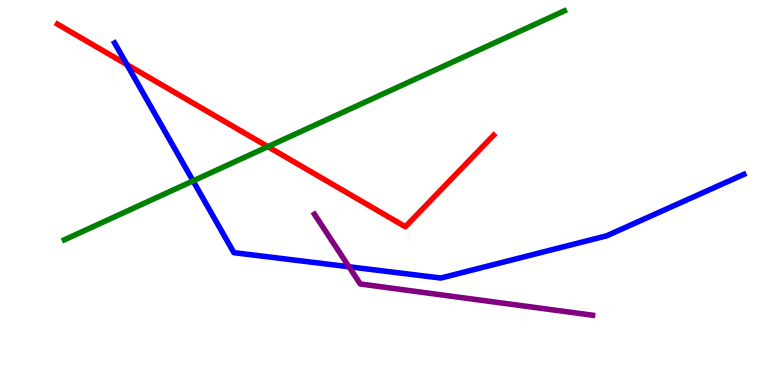[{'lines': ['blue', 'red'], 'intersections': [{'x': 1.64, 'y': 8.32}]}, {'lines': ['green', 'red'], 'intersections': [{'x': 3.46, 'y': 6.19}]}, {'lines': ['purple', 'red'], 'intersections': []}, {'lines': ['blue', 'green'], 'intersections': [{'x': 2.49, 'y': 5.3}]}, {'lines': ['blue', 'purple'], 'intersections': [{'x': 4.5, 'y': 3.07}]}, {'lines': ['green', 'purple'], 'intersections': []}]